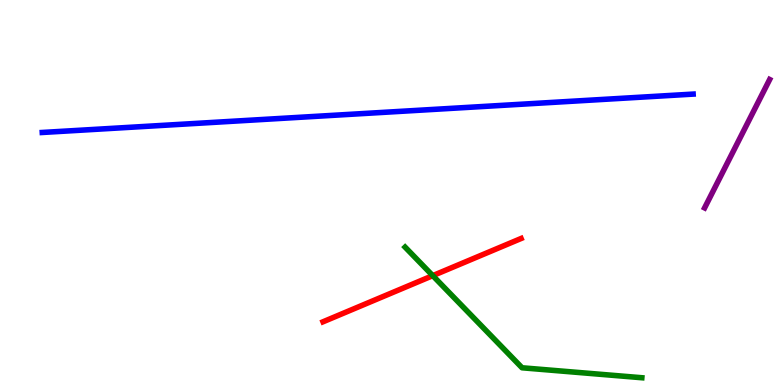[{'lines': ['blue', 'red'], 'intersections': []}, {'lines': ['green', 'red'], 'intersections': [{'x': 5.58, 'y': 2.84}]}, {'lines': ['purple', 'red'], 'intersections': []}, {'lines': ['blue', 'green'], 'intersections': []}, {'lines': ['blue', 'purple'], 'intersections': []}, {'lines': ['green', 'purple'], 'intersections': []}]